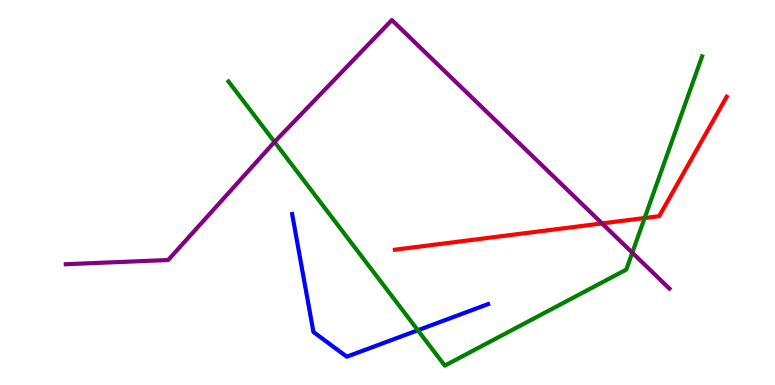[{'lines': ['blue', 'red'], 'intersections': []}, {'lines': ['green', 'red'], 'intersections': [{'x': 8.32, 'y': 4.34}]}, {'lines': ['purple', 'red'], 'intersections': [{'x': 7.77, 'y': 4.2}]}, {'lines': ['blue', 'green'], 'intersections': [{'x': 5.39, 'y': 1.42}]}, {'lines': ['blue', 'purple'], 'intersections': []}, {'lines': ['green', 'purple'], 'intersections': [{'x': 3.54, 'y': 6.31}, {'x': 8.16, 'y': 3.44}]}]